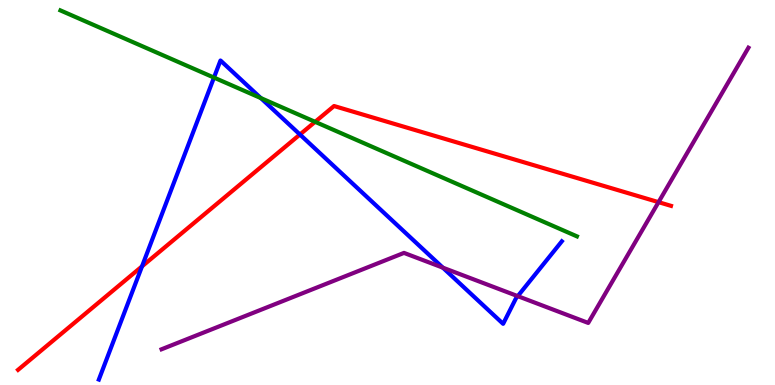[{'lines': ['blue', 'red'], 'intersections': [{'x': 1.83, 'y': 3.08}, {'x': 3.87, 'y': 6.51}]}, {'lines': ['green', 'red'], 'intersections': [{'x': 4.07, 'y': 6.84}]}, {'lines': ['purple', 'red'], 'intersections': [{'x': 8.5, 'y': 4.75}]}, {'lines': ['blue', 'green'], 'intersections': [{'x': 2.76, 'y': 7.98}, {'x': 3.37, 'y': 7.45}]}, {'lines': ['blue', 'purple'], 'intersections': [{'x': 5.71, 'y': 3.05}, {'x': 6.68, 'y': 2.31}]}, {'lines': ['green', 'purple'], 'intersections': []}]